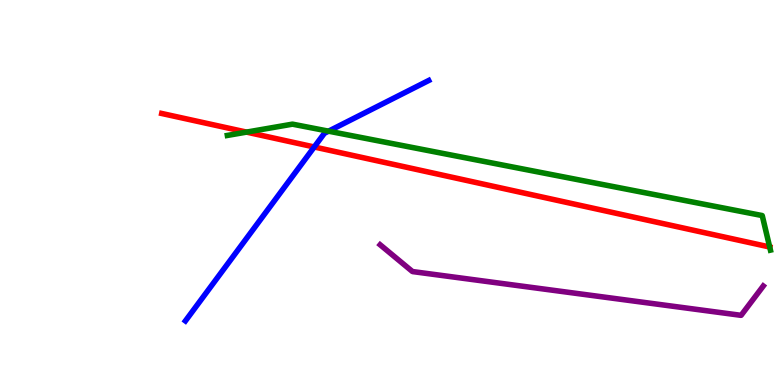[{'lines': ['blue', 'red'], 'intersections': [{'x': 4.05, 'y': 6.18}]}, {'lines': ['green', 'red'], 'intersections': [{'x': 3.18, 'y': 6.57}, {'x': 9.93, 'y': 3.58}]}, {'lines': ['purple', 'red'], 'intersections': []}, {'lines': ['blue', 'green'], 'intersections': [{'x': 4.24, 'y': 6.59}]}, {'lines': ['blue', 'purple'], 'intersections': []}, {'lines': ['green', 'purple'], 'intersections': []}]